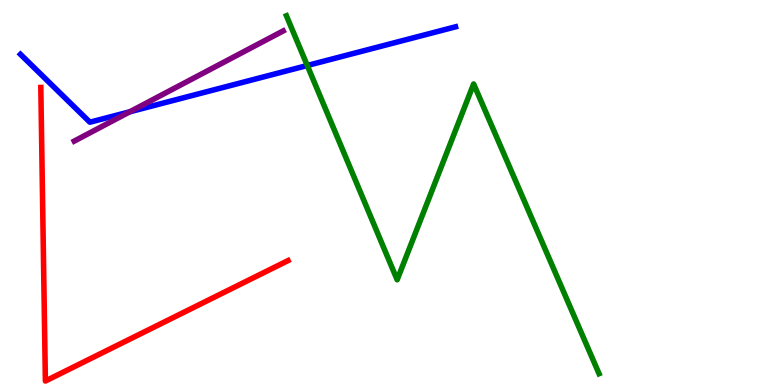[{'lines': ['blue', 'red'], 'intersections': []}, {'lines': ['green', 'red'], 'intersections': []}, {'lines': ['purple', 'red'], 'intersections': []}, {'lines': ['blue', 'green'], 'intersections': [{'x': 3.96, 'y': 8.3}]}, {'lines': ['blue', 'purple'], 'intersections': [{'x': 1.68, 'y': 7.1}]}, {'lines': ['green', 'purple'], 'intersections': []}]